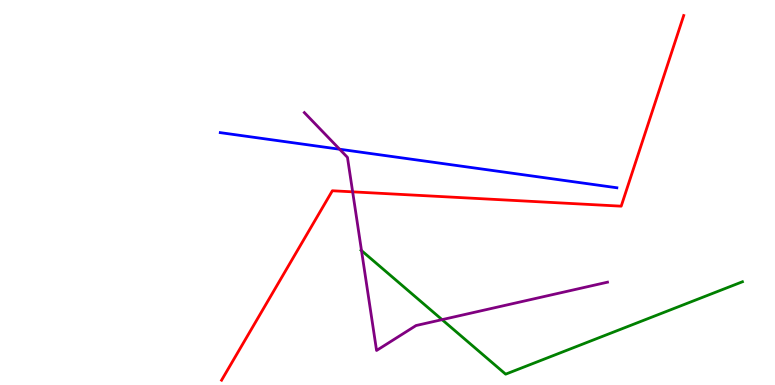[{'lines': ['blue', 'red'], 'intersections': []}, {'lines': ['green', 'red'], 'intersections': []}, {'lines': ['purple', 'red'], 'intersections': [{'x': 4.55, 'y': 5.02}]}, {'lines': ['blue', 'green'], 'intersections': []}, {'lines': ['blue', 'purple'], 'intersections': [{'x': 4.38, 'y': 6.12}]}, {'lines': ['green', 'purple'], 'intersections': [{'x': 4.66, 'y': 3.49}, {'x': 5.7, 'y': 1.7}]}]